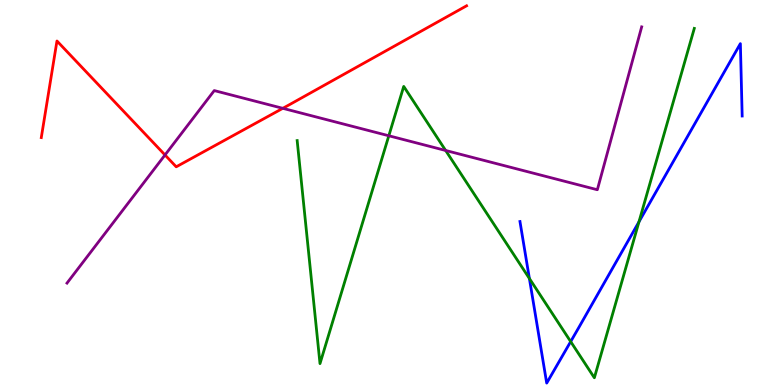[{'lines': ['blue', 'red'], 'intersections': []}, {'lines': ['green', 'red'], 'intersections': []}, {'lines': ['purple', 'red'], 'intersections': [{'x': 2.13, 'y': 5.97}, {'x': 3.65, 'y': 7.19}]}, {'lines': ['blue', 'green'], 'intersections': [{'x': 6.83, 'y': 2.77}, {'x': 7.36, 'y': 1.13}, {'x': 8.24, 'y': 4.24}]}, {'lines': ['blue', 'purple'], 'intersections': []}, {'lines': ['green', 'purple'], 'intersections': [{'x': 5.02, 'y': 6.47}, {'x': 5.75, 'y': 6.09}]}]